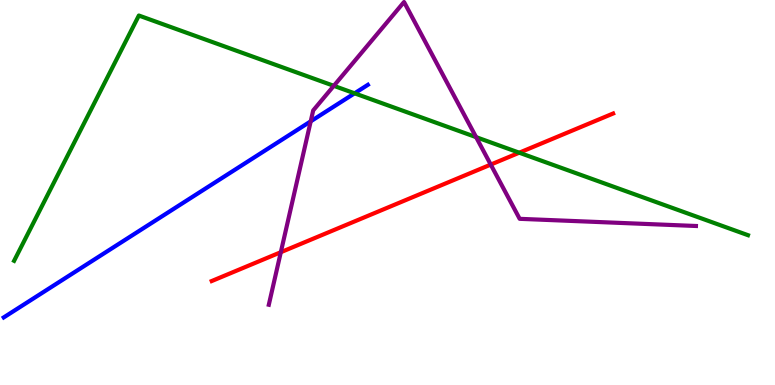[{'lines': ['blue', 'red'], 'intersections': []}, {'lines': ['green', 'red'], 'intersections': [{'x': 6.7, 'y': 6.03}]}, {'lines': ['purple', 'red'], 'intersections': [{'x': 3.62, 'y': 3.45}, {'x': 6.33, 'y': 5.72}]}, {'lines': ['blue', 'green'], 'intersections': [{'x': 4.58, 'y': 7.58}]}, {'lines': ['blue', 'purple'], 'intersections': [{'x': 4.01, 'y': 6.85}]}, {'lines': ['green', 'purple'], 'intersections': [{'x': 4.31, 'y': 7.77}, {'x': 6.14, 'y': 6.44}]}]